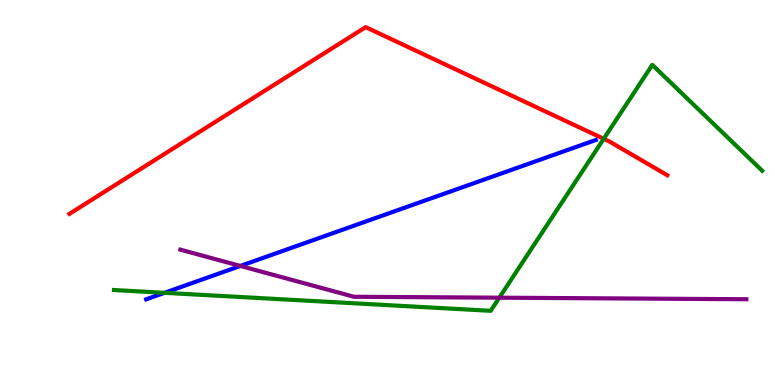[{'lines': ['blue', 'red'], 'intersections': []}, {'lines': ['green', 'red'], 'intersections': [{'x': 7.79, 'y': 6.39}]}, {'lines': ['purple', 'red'], 'intersections': []}, {'lines': ['blue', 'green'], 'intersections': [{'x': 2.12, 'y': 2.39}]}, {'lines': ['blue', 'purple'], 'intersections': [{'x': 3.1, 'y': 3.09}]}, {'lines': ['green', 'purple'], 'intersections': [{'x': 6.44, 'y': 2.27}]}]